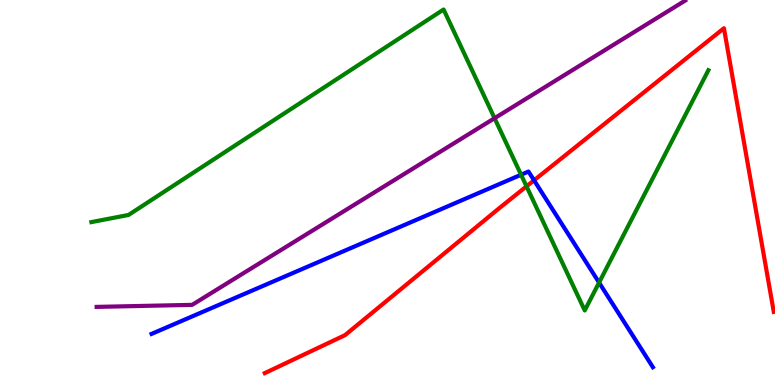[{'lines': ['blue', 'red'], 'intersections': [{'x': 6.89, 'y': 5.32}]}, {'lines': ['green', 'red'], 'intersections': [{'x': 6.79, 'y': 5.16}]}, {'lines': ['purple', 'red'], 'intersections': []}, {'lines': ['blue', 'green'], 'intersections': [{'x': 6.72, 'y': 5.46}, {'x': 7.73, 'y': 2.66}]}, {'lines': ['blue', 'purple'], 'intersections': []}, {'lines': ['green', 'purple'], 'intersections': [{'x': 6.38, 'y': 6.93}]}]